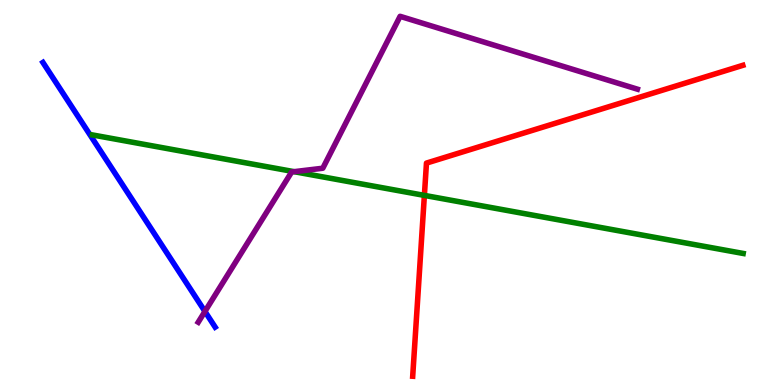[{'lines': ['blue', 'red'], 'intersections': []}, {'lines': ['green', 'red'], 'intersections': [{'x': 5.48, 'y': 4.92}]}, {'lines': ['purple', 'red'], 'intersections': []}, {'lines': ['blue', 'green'], 'intersections': []}, {'lines': ['blue', 'purple'], 'intersections': [{'x': 2.64, 'y': 1.91}]}, {'lines': ['green', 'purple'], 'intersections': [{'x': 3.8, 'y': 5.54}]}]